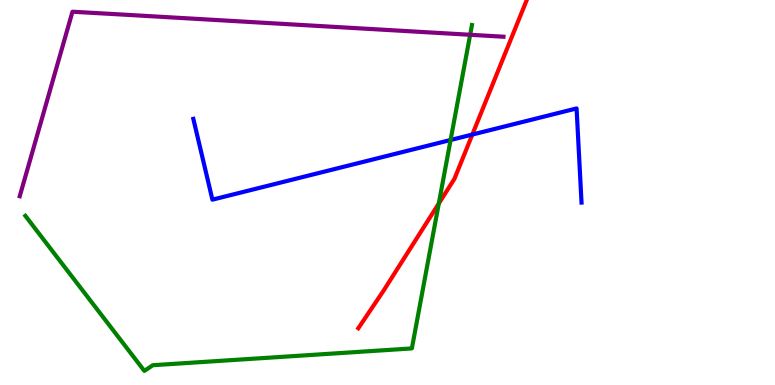[{'lines': ['blue', 'red'], 'intersections': [{'x': 6.09, 'y': 6.51}]}, {'lines': ['green', 'red'], 'intersections': [{'x': 5.66, 'y': 4.71}]}, {'lines': ['purple', 'red'], 'intersections': []}, {'lines': ['blue', 'green'], 'intersections': [{'x': 5.81, 'y': 6.36}]}, {'lines': ['blue', 'purple'], 'intersections': []}, {'lines': ['green', 'purple'], 'intersections': [{'x': 6.07, 'y': 9.1}]}]